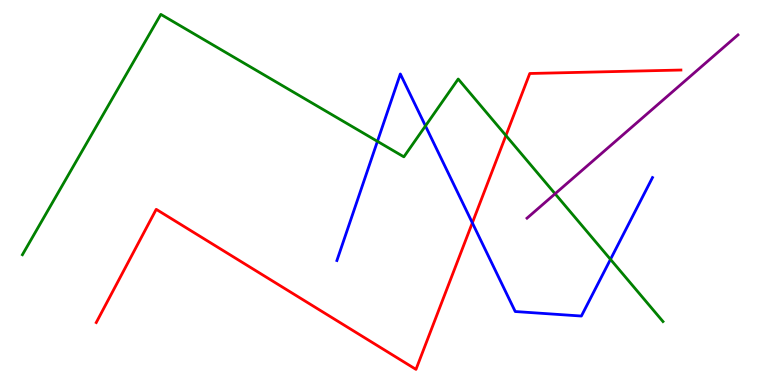[{'lines': ['blue', 'red'], 'intersections': [{'x': 6.09, 'y': 4.21}]}, {'lines': ['green', 'red'], 'intersections': [{'x': 6.53, 'y': 6.48}]}, {'lines': ['purple', 'red'], 'intersections': []}, {'lines': ['blue', 'green'], 'intersections': [{'x': 4.87, 'y': 6.33}, {'x': 5.49, 'y': 6.73}, {'x': 7.88, 'y': 3.26}]}, {'lines': ['blue', 'purple'], 'intersections': []}, {'lines': ['green', 'purple'], 'intersections': [{'x': 7.16, 'y': 4.97}]}]